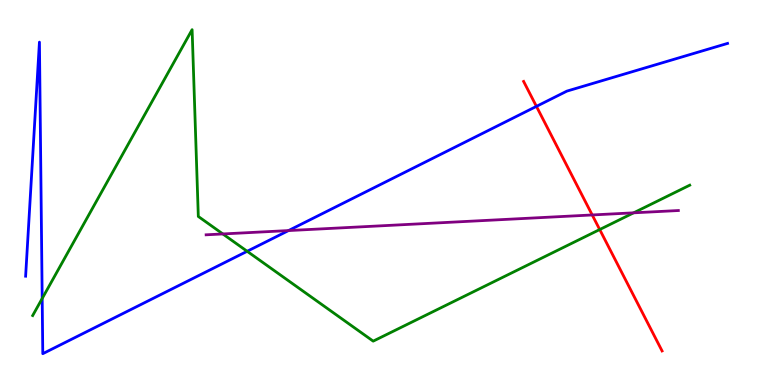[{'lines': ['blue', 'red'], 'intersections': [{'x': 6.92, 'y': 7.24}]}, {'lines': ['green', 'red'], 'intersections': [{'x': 7.74, 'y': 4.04}]}, {'lines': ['purple', 'red'], 'intersections': [{'x': 7.64, 'y': 4.42}]}, {'lines': ['blue', 'green'], 'intersections': [{'x': 0.544, 'y': 2.25}, {'x': 3.19, 'y': 3.47}]}, {'lines': ['blue', 'purple'], 'intersections': [{'x': 3.72, 'y': 4.01}]}, {'lines': ['green', 'purple'], 'intersections': [{'x': 2.88, 'y': 3.92}, {'x': 8.18, 'y': 4.47}]}]